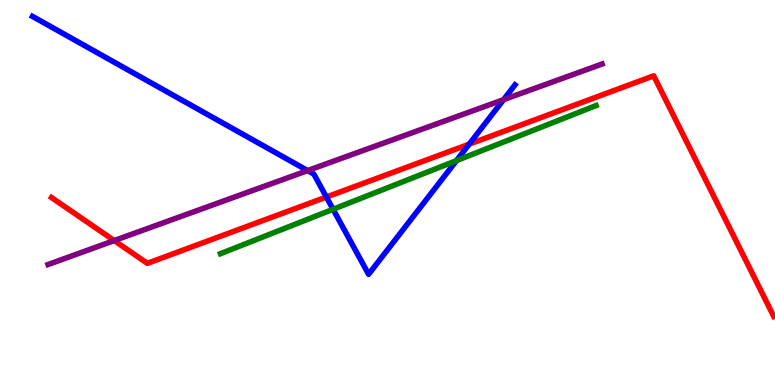[{'lines': ['blue', 'red'], 'intersections': [{'x': 4.21, 'y': 4.88}, {'x': 6.05, 'y': 6.26}]}, {'lines': ['green', 'red'], 'intersections': []}, {'lines': ['purple', 'red'], 'intersections': [{'x': 1.47, 'y': 3.75}]}, {'lines': ['blue', 'green'], 'intersections': [{'x': 4.3, 'y': 4.56}, {'x': 5.89, 'y': 5.83}]}, {'lines': ['blue', 'purple'], 'intersections': [{'x': 3.97, 'y': 5.57}, {'x': 6.5, 'y': 7.41}]}, {'lines': ['green', 'purple'], 'intersections': []}]